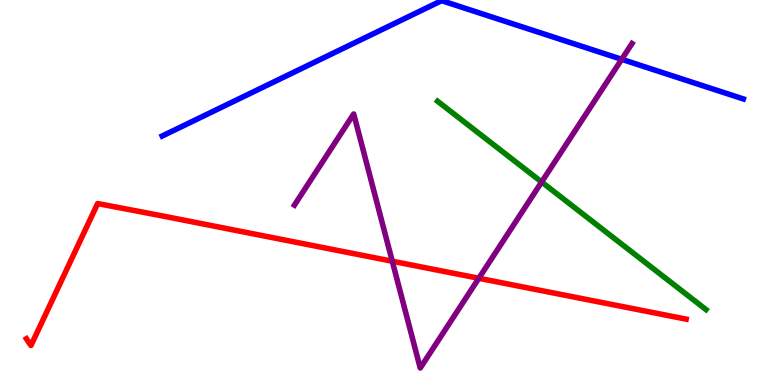[{'lines': ['blue', 'red'], 'intersections': []}, {'lines': ['green', 'red'], 'intersections': []}, {'lines': ['purple', 'red'], 'intersections': [{'x': 5.06, 'y': 3.22}, {'x': 6.18, 'y': 2.77}]}, {'lines': ['blue', 'green'], 'intersections': []}, {'lines': ['blue', 'purple'], 'intersections': [{'x': 8.02, 'y': 8.46}]}, {'lines': ['green', 'purple'], 'intersections': [{'x': 6.99, 'y': 5.27}]}]